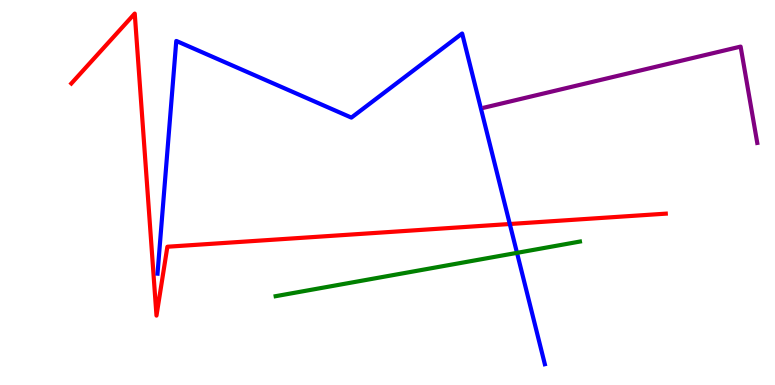[{'lines': ['blue', 'red'], 'intersections': [{'x': 6.58, 'y': 4.18}]}, {'lines': ['green', 'red'], 'intersections': []}, {'lines': ['purple', 'red'], 'intersections': []}, {'lines': ['blue', 'green'], 'intersections': [{'x': 6.67, 'y': 3.43}]}, {'lines': ['blue', 'purple'], 'intersections': []}, {'lines': ['green', 'purple'], 'intersections': []}]